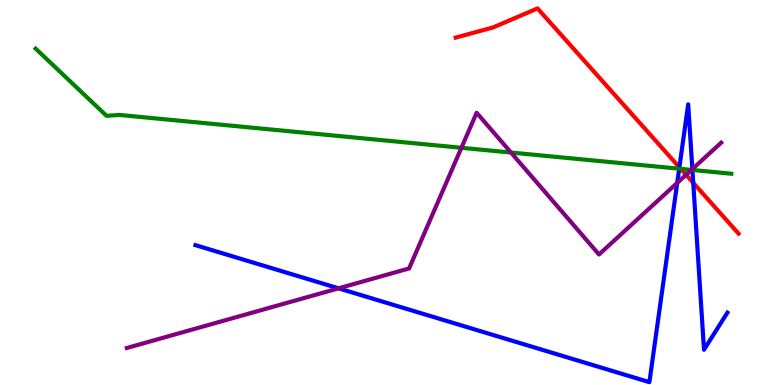[{'lines': ['blue', 'red'], 'intersections': [{'x': 8.77, 'y': 5.65}, {'x': 8.95, 'y': 5.25}]}, {'lines': ['green', 'red'], 'intersections': [{'x': 8.78, 'y': 5.61}]}, {'lines': ['purple', 'red'], 'intersections': [{'x': 8.85, 'y': 5.46}]}, {'lines': ['blue', 'green'], 'intersections': [{'x': 8.76, 'y': 5.62}, {'x': 8.93, 'y': 5.58}]}, {'lines': ['blue', 'purple'], 'intersections': [{'x': 4.37, 'y': 2.51}, {'x': 8.74, 'y': 5.25}, {'x': 8.93, 'y': 5.61}]}, {'lines': ['green', 'purple'], 'intersections': [{'x': 5.95, 'y': 6.16}, {'x': 6.59, 'y': 6.04}, {'x': 8.92, 'y': 5.59}]}]